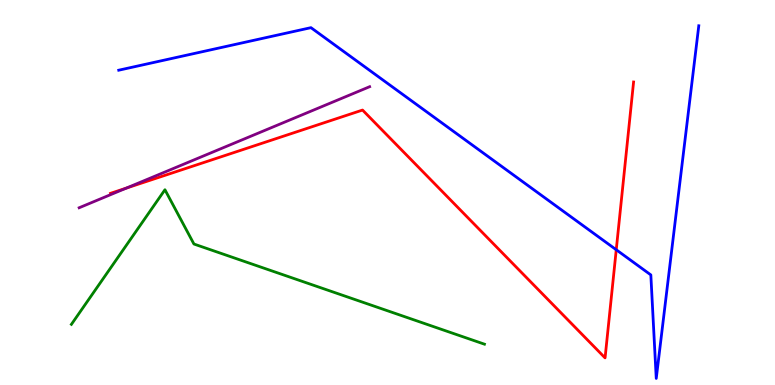[{'lines': ['blue', 'red'], 'intersections': [{'x': 7.95, 'y': 3.51}]}, {'lines': ['green', 'red'], 'intersections': []}, {'lines': ['purple', 'red'], 'intersections': [{'x': 1.63, 'y': 5.11}]}, {'lines': ['blue', 'green'], 'intersections': []}, {'lines': ['blue', 'purple'], 'intersections': []}, {'lines': ['green', 'purple'], 'intersections': []}]